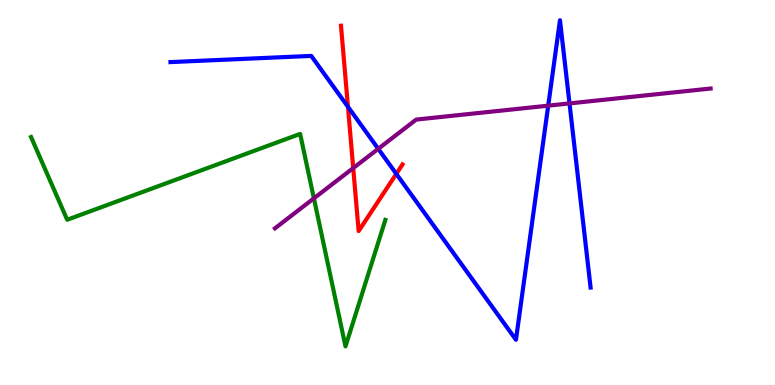[{'lines': ['blue', 'red'], 'intersections': [{'x': 4.49, 'y': 7.23}, {'x': 5.11, 'y': 5.48}]}, {'lines': ['green', 'red'], 'intersections': []}, {'lines': ['purple', 'red'], 'intersections': [{'x': 4.56, 'y': 5.63}]}, {'lines': ['blue', 'green'], 'intersections': []}, {'lines': ['blue', 'purple'], 'intersections': [{'x': 4.88, 'y': 6.13}, {'x': 7.07, 'y': 7.26}, {'x': 7.35, 'y': 7.31}]}, {'lines': ['green', 'purple'], 'intersections': [{'x': 4.05, 'y': 4.85}]}]